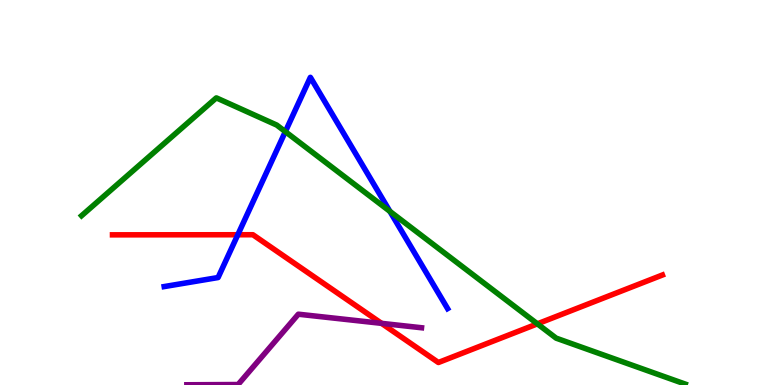[{'lines': ['blue', 'red'], 'intersections': [{'x': 3.07, 'y': 3.9}]}, {'lines': ['green', 'red'], 'intersections': [{'x': 6.93, 'y': 1.59}]}, {'lines': ['purple', 'red'], 'intersections': [{'x': 4.92, 'y': 1.6}]}, {'lines': ['blue', 'green'], 'intersections': [{'x': 3.68, 'y': 6.58}, {'x': 5.03, 'y': 4.51}]}, {'lines': ['blue', 'purple'], 'intersections': []}, {'lines': ['green', 'purple'], 'intersections': []}]